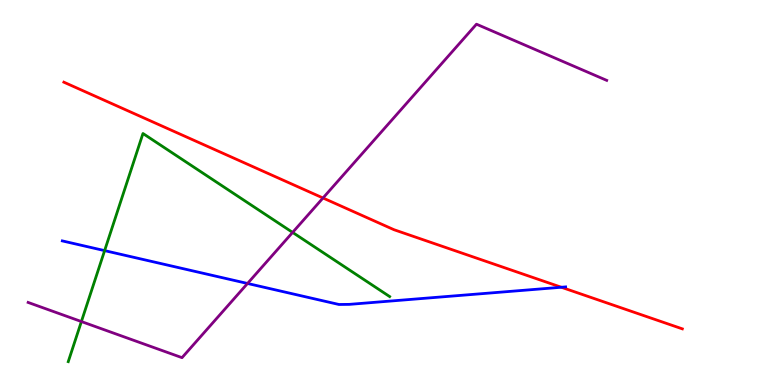[{'lines': ['blue', 'red'], 'intersections': [{'x': 7.24, 'y': 2.54}]}, {'lines': ['green', 'red'], 'intersections': []}, {'lines': ['purple', 'red'], 'intersections': [{'x': 4.17, 'y': 4.86}]}, {'lines': ['blue', 'green'], 'intersections': [{'x': 1.35, 'y': 3.49}]}, {'lines': ['blue', 'purple'], 'intersections': [{'x': 3.19, 'y': 2.64}]}, {'lines': ['green', 'purple'], 'intersections': [{'x': 1.05, 'y': 1.65}, {'x': 3.78, 'y': 3.96}]}]